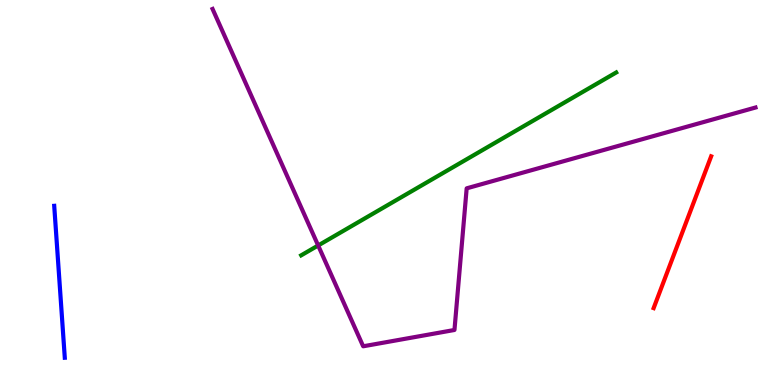[{'lines': ['blue', 'red'], 'intersections': []}, {'lines': ['green', 'red'], 'intersections': []}, {'lines': ['purple', 'red'], 'intersections': []}, {'lines': ['blue', 'green'], 'intersections': []}, {'lines': ['blue', 'purple'], 'intersections': []}, {'lines': ['green', 'purple'], 'intersections': [{'x': 4.11, 'y': 3.62}]}]